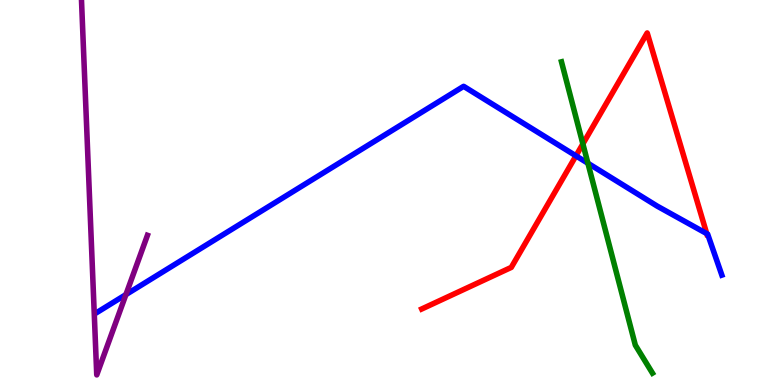[{'lines': ['blue', 'red'], 'intersections': [{'x': 7.43, 'y': 5.95}, {'x': 9.12, 'y': 3.93}]}, {'lines': ['green', 'red'], 'intersections': [{'x': 7.52, 'y': 6.26}]}, {'lines': ['purple', 'red'], 'intersections': []}, {'lines': ['blue', 'green'], 'intersections': [{'x': 7.59, 'y': 5.76}]}, {'lines': ['blue', 'purple'], 'intersections': [{'x': 1.62, 'y': 2.35}]}, {'lines': ['green', 'purple'], 'intersections': []}]